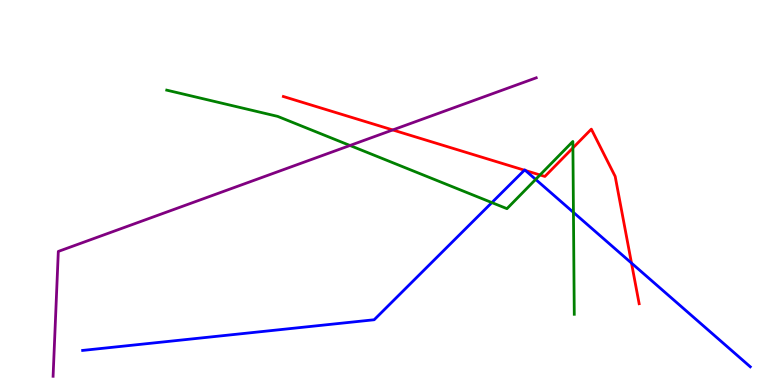[{'lines': ['blue', 'red'], 'intersections': [{'x': 6.77, 'y': 5.58}, {'x': 6.78, 'y': 5.57}, {'x': 8.15, 'y': 3.17}]}, {'lines': ['green', 'red'], 'intersections': [{'x': 6.97, 'y': 5.46}, {'x': 7.39, 'y': 6.16}]}, {'lines': ['purple', 'red'], 'intersections': [{'x': 5.07, 'y': 6.62}]}, {'lines': ['blue', 'green'], 'intersections': [{'x': 6.35, 'y': 4.74}, {'x': 6.91, 'y': 5.34}, {'x': 7.4, 'y': 4.48}]}, {'lines': ['blue', 'purple'], 'intersections': []}, {'lines': ['green', 'purple'], 'intersections': [{'x': 4.52, 'y': 6.22}]}]